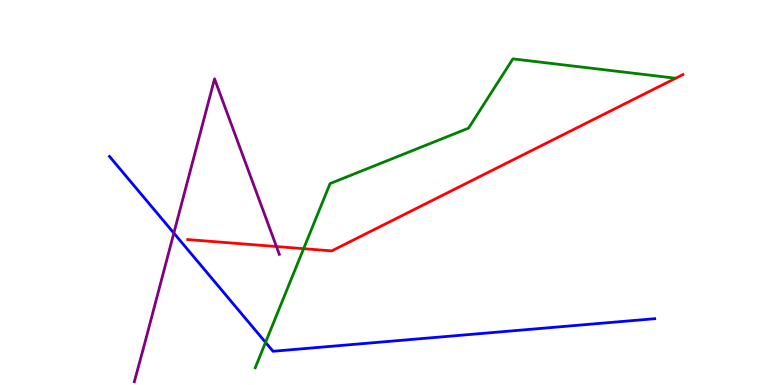[{'lines': ['blue', 'red'], 'intersections': []}, {'lines': ['green', 'red'], 'intersections': [{'x': 3.92, 'y': 3.54}]}, {'lines': ['purple', 'red'], 'intersections': [{'x': 3.57, 'y': 3.6}]}, {'lines': ['blue', 'green'], 'intersections': [{'x': 3.43, 'y': 1.11}]}, {'lines': ['blue', 'purple'], 'intersections': [{'x': 2.24, 'y': 3.95}]}, {'lines': ['green', 'purple'], 'intersections': []}]